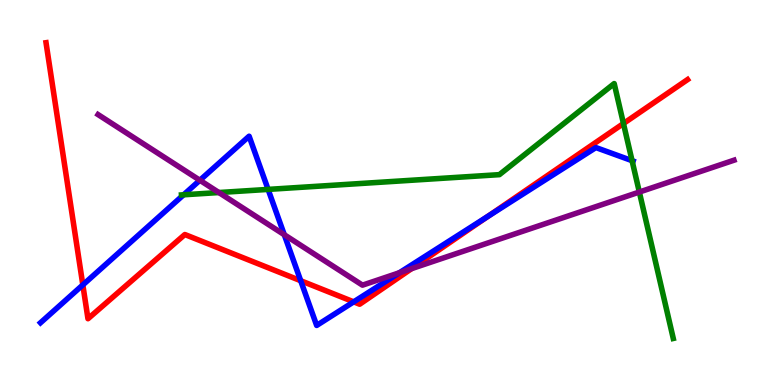[{'lines': ['blue', 'red'], 'intersections': [{'x': 1.07, 'y': 2.6}, {'x': 3.88, 'y': 2.71}, {'x': 4.56, 'y': 2.16}, {'x': 6.3, 'y': 4.38}]}, {'lines': ['green', 'red'], 'intersections': [{'x': 8.04, 'y': 6.79}]}, {'lines': ['purple', 'red'], 'intersections': [{'x': 5.31, 'y': 3.02}]}, {'lines': ['blue', 'green'], 'intersections': [{'x': 2.37, 'y': 4.94}, {'x': 3.46, 'y': 5.08}, {'x': 8.16, 'y': 5.83}]}, {'lines': ['blue', 'purple'], 'intersections': [{'x': 2.58, 'y': 5.32}, {'x': 3.67, 'y': 3.9}, {'x': 5.15, 'y': 2.92}]}, {'lines': ['green', 'purple'], 'intersections': [{'x': 2.82, 'y': 5.0}, {'x': 8.25, 'y': 5.01}]}]